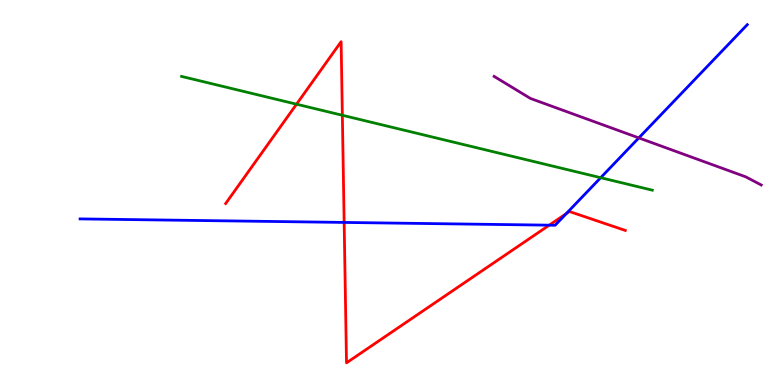[{'lines': ['blue', 'red'], 'intersections': [{'x': 4.44, 'y': 4.22}, {'x': 7.09, 'y': 4.15}, {'x': 7.31, 'y': 4.45}]}, {'lines': ['green', 'red'], 'intersections': [{'x': 3.83, 'y': 7.29}, {'x': 4.42, 'y': 7.01}]}, {'lines': ['purple', 'red'], 'intersections': []}, {'lines': ['blue', 'green'], 'intersections': [{'x': 7.75, 'y': 5.38}]}, {'lines': ['blue', 'purple'], 'intersections': [{'x': 8.24, 'y': 6.42}]}, {'lines': ['green', 'purple'], 'intersections': []}]